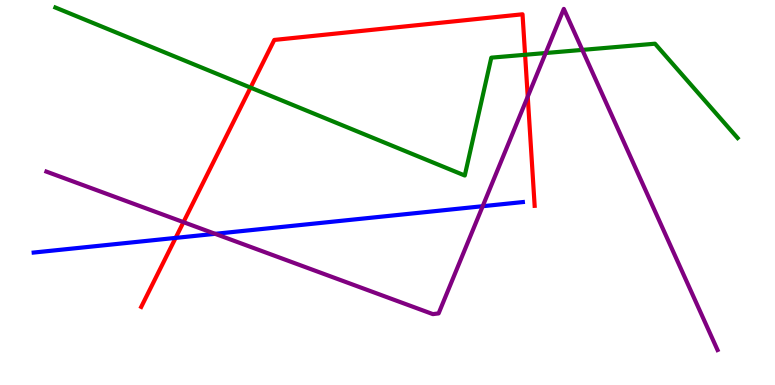[{'lines': ['blue', 'red'], 'intersections': [{'x': 2.27, 'y': 3.82}]}, {'lines': ['green', 'red'], 'intersections': [{'x': 3.23, 'y': 7.72}, {'x': 6.78, 'y': 8.58}]}, {'lines': ['purple', 'red'], 'intersections': [{'x': 2.37, 'y': 4.23}, {'x': 6.81, 'y': 7.49}]}, {'lines': ['blue', 'green'], 'intersections': []}, {'lines': ['blue', 'purple'], 'intersections': [{'x': 2.78, 'y': 3.93}, {'x': 6.23, 'y': 4.64}]}, {'lines': ['green', 'purple'], 'intersections': [{'x': 7.04, 'y': 8.62}, {'x': 7.51, 'y': 8.7}]}]